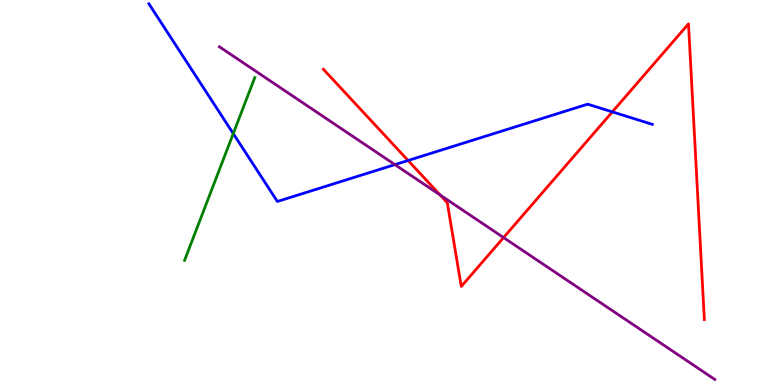[{'lines': ['blue', 'red'], 'intersections': [{'x': 5.27, 'y': 5.83}, {'x': 7.9, 'y': 7.09}]}, {'lines': ['green', 'red'], 'intersections': []}, {'lines': ['purple', 'red'], 'intersections': [{'x': 5.68, 'y': 4.94}, {'x': 6.5, 'y': 3.83}]}, {'lines': ['blue', 'green'], 'intersections': [{'x': 3.01, 'y': 6.53}]}, {'lines': ['blue', 'purple'], 'intersections': [{'x': 5.1, 'y': 5.72}]}, {'lines': ['green', 'purple'], 'intersections': []}]